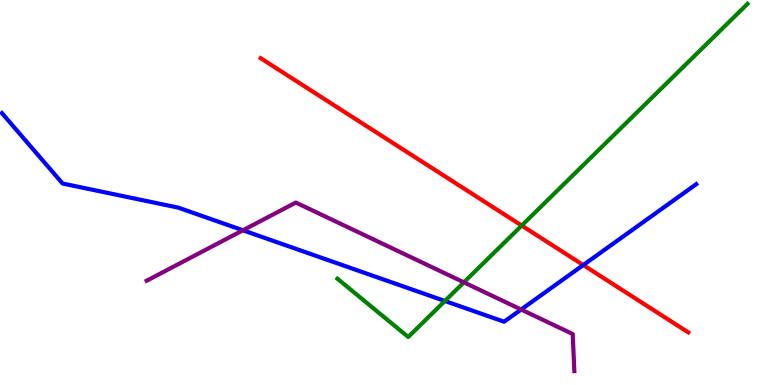[{'lines': ['blue', 'red'], 'intersections': [{'x': 7.53, 'y': 3.12}]}, {'lines': ['green', 'red'], 'intersections': [{'x': 6.73, 'y': 4.14}]}, {'lines': ['purple', 'red'], 'intersections': []}, {'lines': ['blue', 'green'], 'intersections': [{'x': 5.74, 'y': 2.18}]}, {'lines': ['blue', 'purple'], 'intersections': [{'x': 3.13, 'y': 4.02}, {'x': 6.72, 'y': 1.96}]}, {'lines': ['green', 'purple'], 'intersections': [{'x': 5.99, 'y': 2.67}]}]